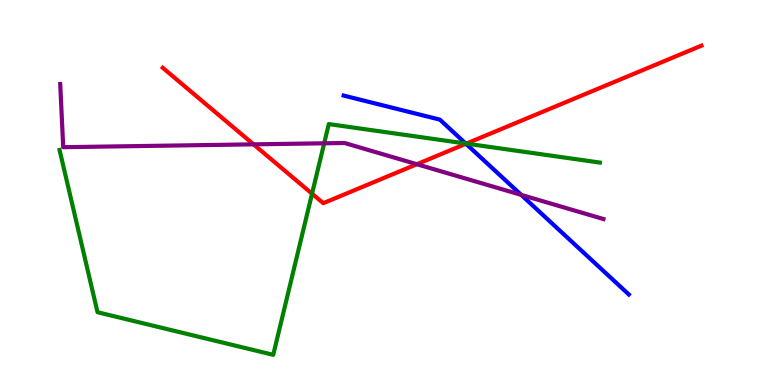[{'lines': ['blue', 'red'], 'intersections': [{'x': 6.01, 'y': 6.27}]}, {'lines': ['green', 'red'], 'intersections': [{'x': 4.03, 'y': 4.97}, {'x': 6.02, 'y': 6.27}]}, {'lines': ['purple', 'red'], 'intersections': [{'x': 3.27, 'y': 6.25}, {'x': 5.38, 'y': 5.73}]}, {'lines': ['blue', 'green'], 'intersections': [{'x': 6.01, 'y': 6.27}]}, {'lines': ['blue', 'purple'], 'intersections': [{'x': 6.73, 'y': 4.94}]}, {'lines': ['green', 'purple'], 'intersections': [{'x': 4.18, 'y': 6.28}]}]